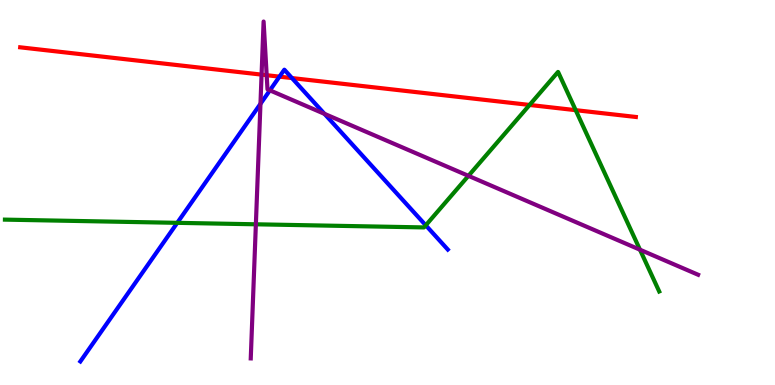[{'lines': ['blue', 'red'], 'intersections': [{'x': 3.61, 'y': 8.01}, {'x': 3.77, 'y': 7.97}]}, {'lines': ['green', 'red'], 'intersections': [{'x': 6.83, 'y': 7.27}, {'x': 7.43, 'y': 7.14}]}, {'lines': ['purple', 'red'], 'intersections': [{'x': 3.38, 'y': 8.06}, {'x': 3.44, 'y': 8.05}]}, {'lines': ['blue', 'green'], 'intersections': [{'x': 2.29, 'y': 4.21}, {'x': 5.49, 'y': 4.15}]}, {'lines': ['blue', 'purple'], 'intersections': [{'x': 3.36, 'y': 7.3}, {'x': 3.48, 'y': 7.65}, {'x': 4.19, 'y': 7.04}]}, {'lines': ['green', 'purple'], 'intersections': [{'x': 3.3, 'y': 4.17}, {'x': 6.04, 'y': 5.43}, {'x': 8.26, 'y': 3.51}]}]